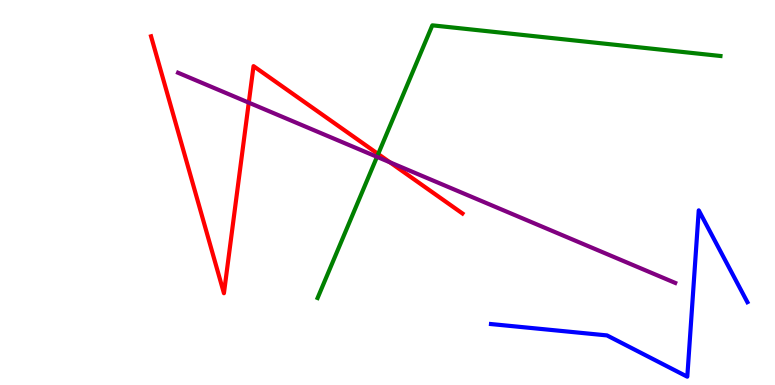[{'lines': ['blue', 'red'], 'intersections': []}, {'lines': ['green', 'red'], 'intersections': [{'x': 4.88, 'y': 6.0}]}, {'lines': ['purple', 'red'], 'intersections': [{'x': 3.21, 'y': 7.33}, {'x': 5.03, 'y': 5.78}]}, {'lines': ['blue', 'green'], 'intersections': []}, {'lines': ['blue', 'purple'], 'intersections': []}, {'lines': ['green', 'purple'], 'intersections': [{'x': 4.86, 'y': 5.93}]}]